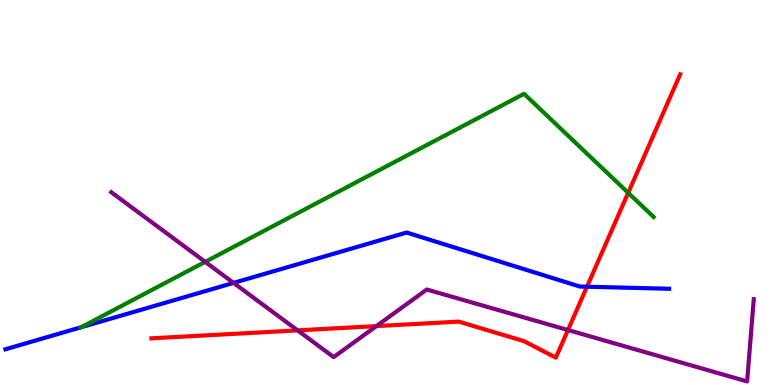[{'lines': ['blue', 'red'], 'intersections': [{'x': 7.57, 'y': 2.55}]}, {'lines': ['green', 'red'], 'intersections': [{'x': 8.11, 'y': 4.99}]}, {'lines': ['purple', 'red'], 'intersections': [{'x': 3.84, 'y': 1.42}, {'x': 4.86, 'y': 1.53}, {'x': 7.33, 'y': 1.43}]}, {'lines': ['blue', 'green'], 'intersections': [{'x': 1.05, 'y': 1.5}]}, {'lines': ['blue', 'purple'], 'intersections': [{'x': 3.01, 'y': 2.65}]}, {'lines': ['green', 'purple'], 'intersections': [{'x': 2.65, 'y': 3.2}]}]